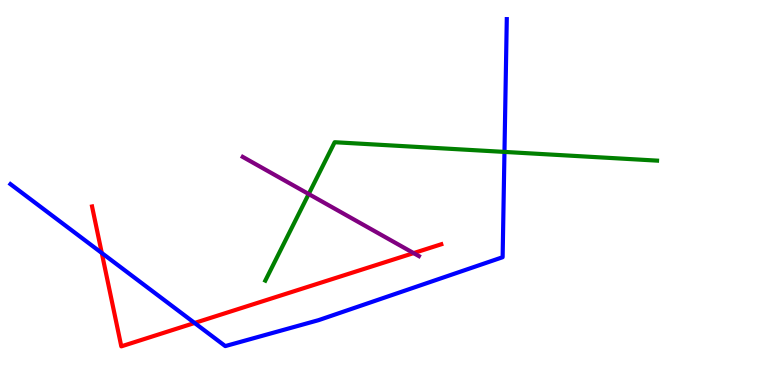[{'lines': ['blue', 'red'], 'intersections': [{'x': 1.31, 'y': 3.43}, {'x': 2.51, 'y': 1.61}]}, {'lines': ['green', 'red'], 'intersections': []}, {'lines': ['purple', 'red'], 'intersections': [{'x': 5.34, 'y': 3.43}]}, {'lines': ['blue', 'green'], 'intersections': [{'x': 6.51, 'y': 6.05}]}, {'lines': ['blue', 'purple'], 'intersections': []}, {'lines': ['green', 'purple'], 'intersections': [{'x': 3.98, 'y': 4.96}]}]